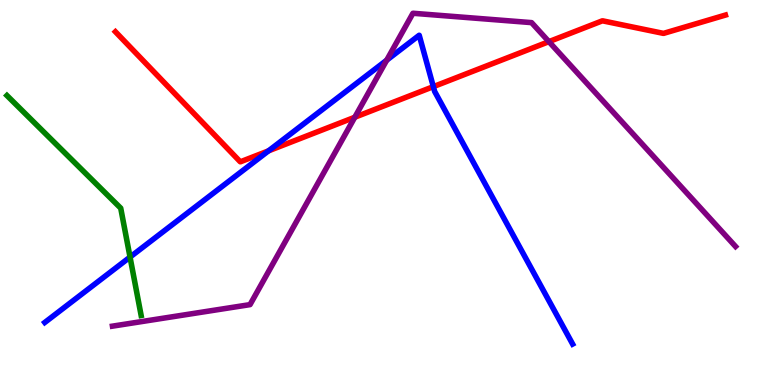[{'lines': ['blue', 'red'], 'intersections': [{'x': 3.46, 'y': 6.08}, {'x': 5.59, 'y': 7.75}]}, {'lines': ['green', 'red'], 'intersections': []}, {'lines': ['purple', 'red'], 'intersections': [{'x': 4.58, 'y': 6.95}, {'x': 7.08, 'y': 8.92}]}, {'lines': ['blue', 'green'], 'intersections': [{'x': 1.68, 'y': 3.32}]}, {'lines': ['blue', 'purple'], 'intersections': [{'x': 4.99, 'y': 8.44}]}, {'lines': ['green', 'purple'], 'intersections': []}]